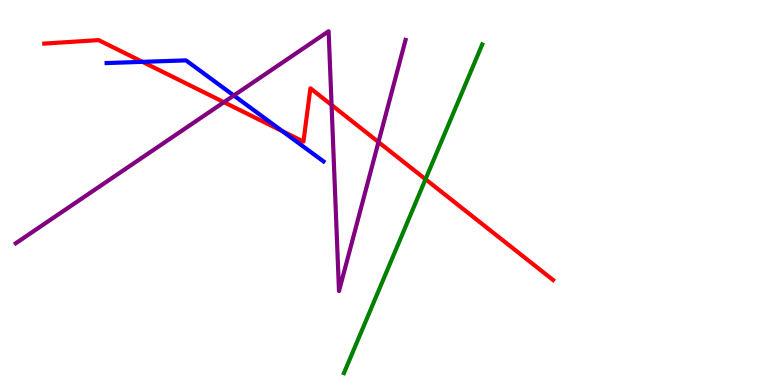[{'lines': ['blue', 'red'], 'intersections': [{'x': 1.84, 'y': 8.39}, {'x': 3.64, 'y': 6.59}]}, {'lines': ['green', 'red'], 'intersections': [{'x': 5.49, 'y': 5.34}]}, {'lines': ['purple', 'red'], 'intersections': [{'x': 2.89, 'y': 7.35}, {'x': 4.28, 'y': 7.27}, {'x': 4.88, 'y': 6.31}]}, {'lines': ['blue', 'green'], 'intersections': []}, {'lines': ['blue', 'purple'], 'intersections': [{'x': 3.02, 'y': 7.52}]}, {'lines': ['green', 'purple'], 'intersections': []}]